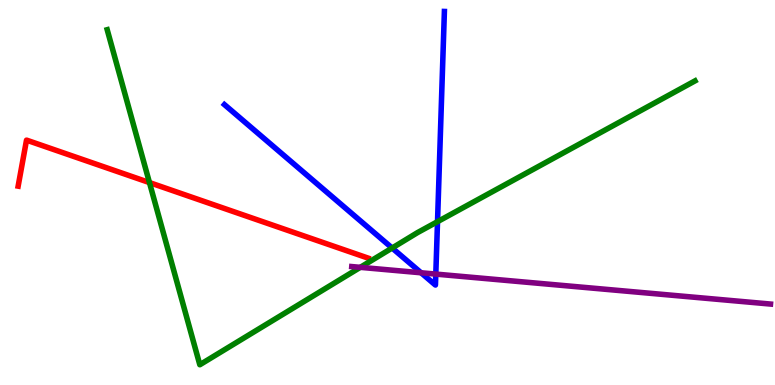[{'lines': ['blue', 'red'], 'intersections': []}, {'lines': ['green', 'red'], 'intersections': [{'x': 1.93, 'y': 5.26}]}, {'lines': ['purple', 'red'], 'intersections': []}, {'lines': ['blue', 'green'], 'intersections': [{'x': 5.06, 'y': 3.56}, {'x': 5.65, 'y': 4.24}]}, {'lines': ['blue', 'purple'], 'intersections': [{'x': 5.43, 'y': 2.91}, {'x': 5.62, 'y': 2.88}]}, {'lines': ['green', 'purple'], 'intersections': [{'x': 4.65, 'y': 3.06}]}]